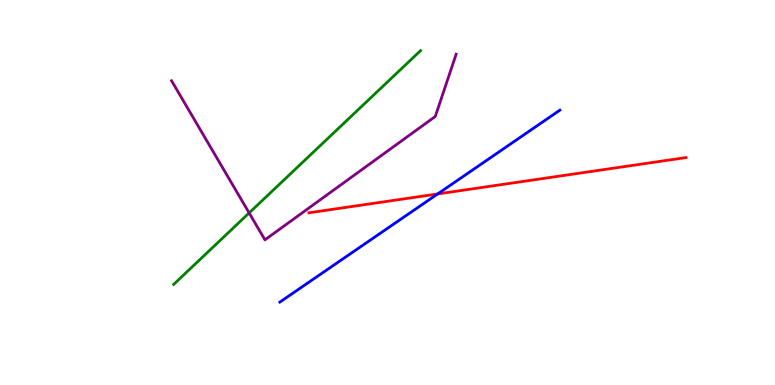[{'lines': ['blue', 'red'], 'intersections': [{'x': 5.65, 'y': 4.96}]}, {'lines': ['green', 'red'], 'intersections': []}, {'lines': ['purple', 'red'], 'intersections': []}, {'lines': ['blue', 'green'], 'intersections': []}, {'lines': ['blue', 'purple'], 'intersections': []}, {'lines': ['green', 'purple'], 'intersections': [{'x': 3.21, 'y': 4.47}]}]